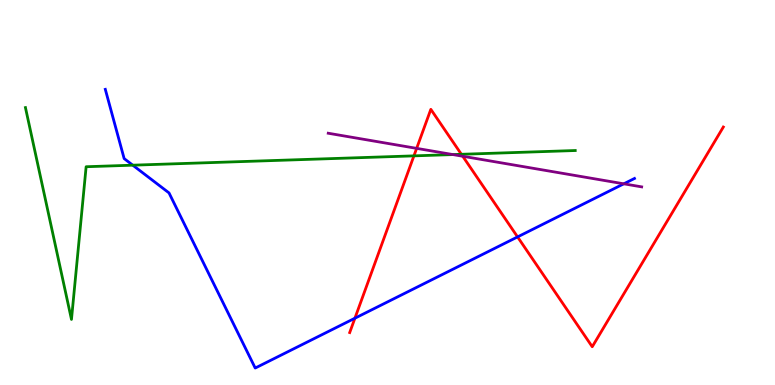[{'lines': ['blue', 'red'], 'intersections': [{'x': 4.58, 'y': 1.73}, {'x': 6.68, 'y': 3.85}]}, {'lines': ['green', 'red'], 'intersections': [{'x': 5.34, 'y': 5.95}, {'x': 5.95, 'y': 5.99}]}, {'lines': ['purple', 'red'], 'intersections': [{'x': 5.38, 'y': 6.15}, {'x': 5.97, 'y': 5.94}]}, {'lines': ['blue', 'green'], 'intersections': [{'x': 1.71, 'y': 5.71}]}, {'lines': ['blue', 'purple'], 'intersections': [{'x': 8.05, 'y': 5.23}]}, {'lines': ['green', 'purple'], 'intersections': [{'x': 5.84, 'y': 5.99}]}]